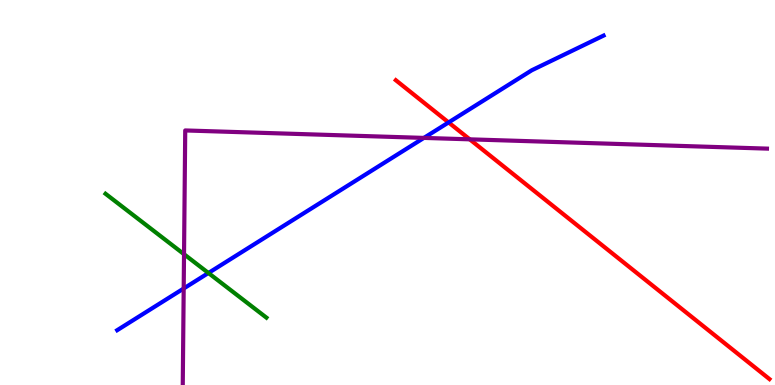[{'lines': ['blue', 'red'], 'intersections': [{'x': 5.79, 'y': 6.82}]}, {'lines': ['green', 'red'], 'intersections': []}, {'lines': ['purple', 'red'], 'intersections': [{'x': 6.06, 'y': 6.38}]}, {'lines': ['blue', 'green'], 'intersections': [{'x': 2.69, 'y': 2.91}]}, {'lines': ['blue', 'purple'], 'intersections': [{'x': 2.37, 'y': 2.51}, {'x': 5.47, 'y': 6.42}]}, {'lines': ['green', 'purple'], 'intersections': [{'x': 2.37, 'y': 3.4}]}]